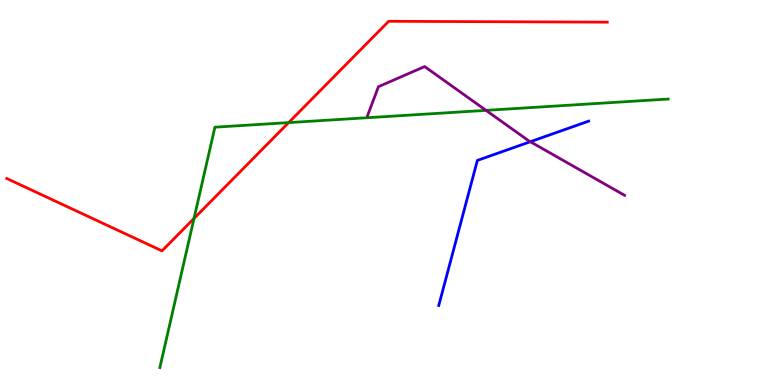[{'lines': ['blue', 'red'], 'intersections': []}, {'lines': ['green', 'red'], 'intersections': [{'x': 2.5, 'y': 4.33}, {'x': 3.72, 'y': 6.82}]}, {'lines': ['purple', 'red'], 'intersections': []}, {'lines': ['blue', 'green'], 'intersections': []}, {'lines': ['blue', 'purple'], 'intersections': [{'x': 6.84, 'y': 6.32}]}, {'lines': ['green', 'purple'], 'intersections': [{'x': 6.27, 'y': 7.13}]}]